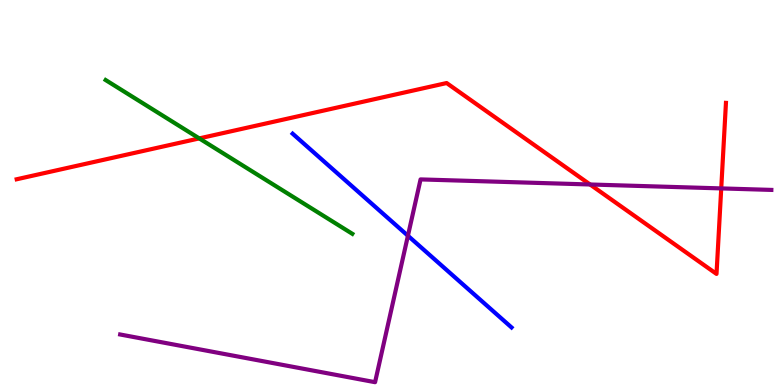[{'lines': ['blue', 'red'], 'intersections': []}, {'lines': ['green', 'red'], 'intersections': [{'x': 2.57, 'y': 6.41}]}, {'lines': ['purple', 'red'], 'intersections': [{'x': 7.61, 'y': 5.21}, {'x': 9.31, 'y': 5.11}]}, {'lines': ['blue', 'green'], 'intersections': []}, {'lines': ['blue', 'purple'], 'intersections': [{'x': 5.26, 'y': 3.88}]}, {'lines': ['green', 'purple'], 'intersections': []}]